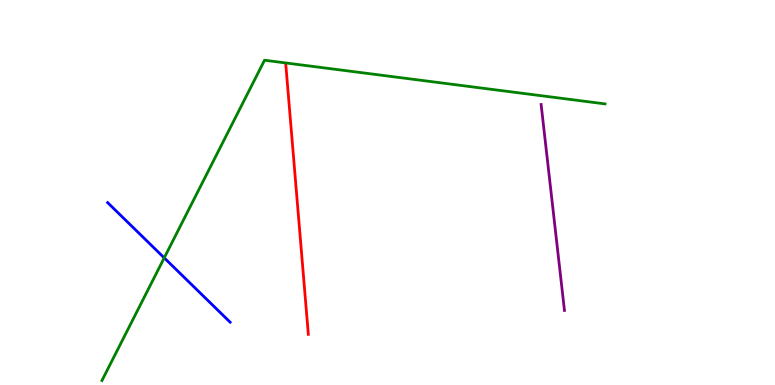[{'lines': ['blue', 'red'], 'intersections': []}, {'lines': ['green', 'red'], 'intersections': []}, {'lines': ['purple', 'red'], 'intersections': []}, {'lines': ['blue', 'green'], 'intersections': [{'x': 2.12, 'y': 3.3}]}, {'lines': ['blue', 'purple'], 'intersections': []}, {'lines': ['green', 'purple'], 'intersections': []}]